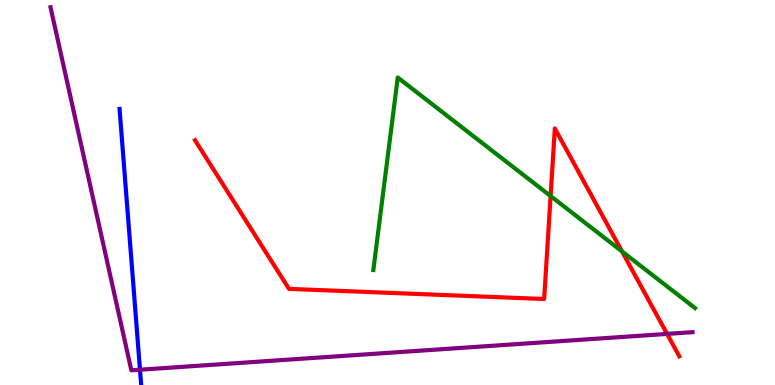[{'lines': ['blue', 'red'], 'intersections': []}, {'lines': ['green', 'red'], 'intersections': [{'x': 7.1, 'y': 4.91}, {'x': 8.03, 'y': 3.47}]}, {'lines': ['purple', 'red'], 'intersections': [{'x': 8.61, 'y': 1.33}]}, {'lines': ['blue', 'green'], 'intersections': []}, {'lines': ['blue', 'purple'], 'intersections': [{'x': 1.81, 'y': 0.397}]}, {'lines': ['green', 'purple'], 'intersections': []}]